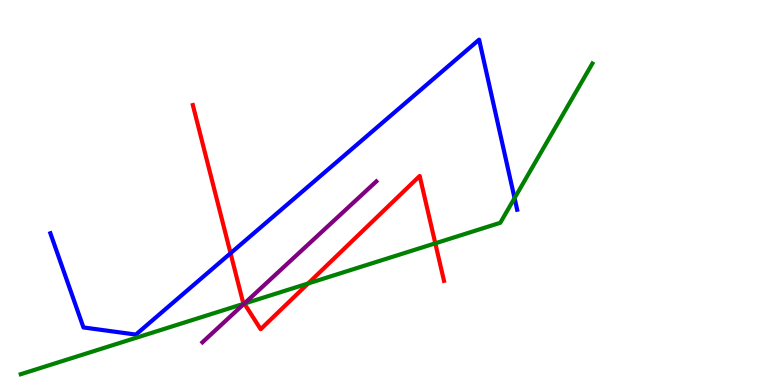[{'lines': ['blue', 'red'], 'intersections': [{'x': 2.97, 'y': 3.42}]}, {'lines': ['green', 'red'], 'intersections': [{'x': 3.15, 'y': 2.11}, {'x': 3.98, 'y': 2.64}, {'x': 5.62, 'y': 3.68}]}, {'lines': ['purple', 'red'], 'intersections': [{'x': 3.15, 'y': 2.12}]}, {'lines': ['blue', 'green'], 'intersections': [{'x': 6.64, 'y': 4.85}]}, {'lines': ['blue', 'purple'], 'intersections': []}, {'lines': ['green', 'purple'], 'intersections': [{'x': 3.15, 'y': 2.11}]}]